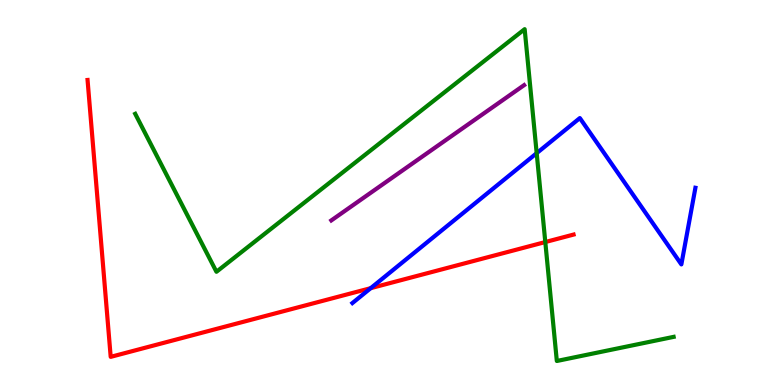[{'lines': ['blue', 'red'], 'intersections': [{'x': 4.78, 'y': 2.52}]}, {'lines': ['green', 'red'], 'intersections': [{'x': 7.04, 'y': 3.71}]}, {'lines': ['purple', 'red'], 'intersections': []}, {'lines': ['blue', 'green'], 'intersections': [{'x': 6.92, 'y': 6.02}]}, {'lines': ['blue', 'purple'], 'intersections': []}, {'lines': ['green', 'purple'], 'intersections': []}]